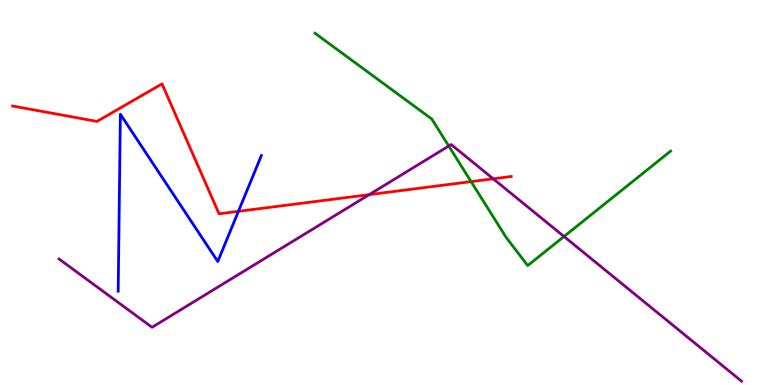[{'lines': ['blue', 'red'], 'intersections': [{'x': 3.08, 'y': 4.51}]}, {'lines': ['green', 'red'], 'intersections': [{'x': 6.08, 'y': 5.28}]}, {'lines': ['purple', 'red'], 'intersections': [{'x': 4.76, 'y': 4.94}, {'x': 6.36, 'y': 5.36}]}, {'lines': ['blue', 'green'], 'intersections': []}, {'lines': ['blue', 'purple'], 'intersections': []}, {'lines': ['green', 'purple'], 'intersections': [{'x': 5.79, 'y': 6.21}, {'x': 7.28, 'y': 3.86}]}]